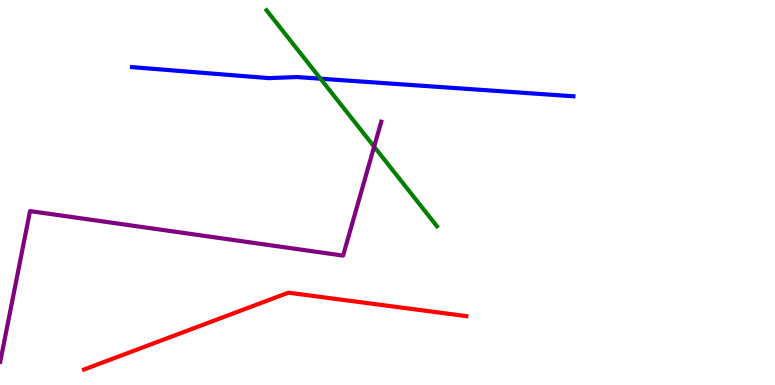[{'lines': ['blue', 'red'], 'intersections': []}, {'lines': ['green', 'red'], 'intersections': []}, {'lines': ['purple', 'red'], 'intersections': []}, {'lines': ['blue', 'green'], 'intersections': [{'x': 4.14, 'y': 7.96}]}, {'lines': ['blue', 'purple'], 'intersections': []}, {'lines': ['green', 'purple'], 'intersections': [{'x': 4.83, 'y': 6.19}]}]